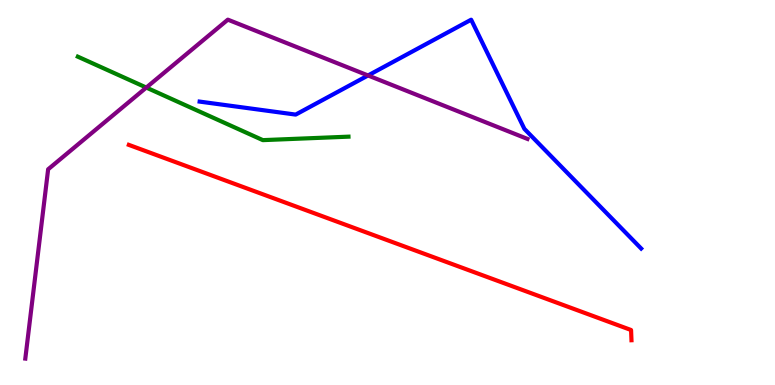[{'lines': ['blue', 'red'], 'intersections': []}, {'lines': ['green', 'red'], 'intersections': []}, {'lines': ['purple', 'red'], 'intersections': []}, {'lines': ['blue', 'green'], 'intersections': []}, {'lines': ['blue', 'purple'], 'intersections': [{'x': 4.75, 'y': 8.04}]}, {'lines': ['green', 'purple'], 'intersections': [{'x': 1.89, 'y': 7.73}]}]